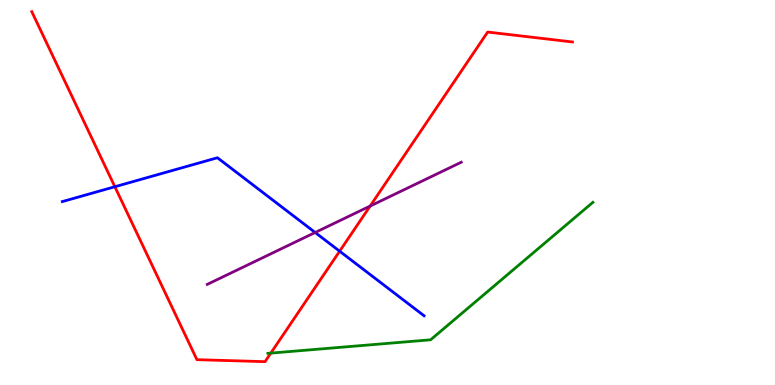[{'lines': ['blue', 'red'], 'intersections': [{'x': 1.48, 'y': 5.15}, {'x': 4.38, 'y': 3.48}]}, {'lines': ['green', 'red'], 'intersections': [{'x': 3.49, 'y': 0.828}]}, {'lines': ['purple', 'red'], 'intersections': [{'x': 4.78, 'y': 4.65}]}, {'lines': ['blue', 'green'], 'intersections': []}, {'lines': ['blue', 'purple'], 'intersections': [{'x': 4.07, 'y': 3.96}]}, {'lines': ['green', 'purple'], 'intersections': []}]